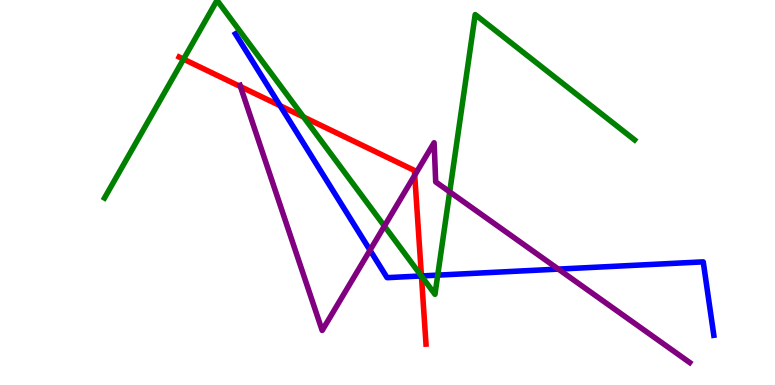[{'lines': ['blue', 'red'], 'intersections': [{'x': 3.61, 'y': 7.25}, {'x': 5.44, 'y': 2.83}]}, {'lines': ['green', 'red'], 'intersections': [{'x': 2.37, 'y': 8.46}, {'x': 3.92, 'y': 6.96}, {'x': 5.44, 'y': 2.83}]}, {'lines': ['purple', 'red'], 'intersections': [{'x': 3.1, 'y': 7.75}, {'x': 5.35, 'y': 5.45}]}, {'lines': ['blue', 'green'], 'intersections': [{'x': 5.44, 'y': 2.83}, {'x': 5.65, 'y': 2.85}]}, {'lines': ['blue', 'purple'], 'intersections': [{'x': 4.77, 'y': 3.5}, {'x': 7.2, 'y': 3.01}]}, {'lines': ['green', 'purple'], 'intersections': [{'x': 4.96, 'y': 4.13}, {'x': 5.8, 'y': 5.02}]}]